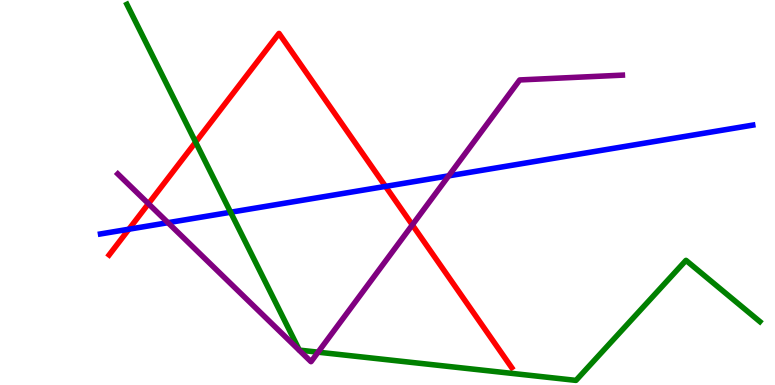[{'lines': ['blue', 'red'], 'intersections': [{'x': 1.66, 'y': 4.05}, {'x': 4.97, 'y': 5.16}]}, {'lines': ['green', 'red'], 'intersections': [{'x': 2.52, 'y': 6.31}]}, {'lines': ['purple', 'red'], 'intersections': [{'x': 1.92, 'y': 4.71}, {'x': 5.32, 'y': 4.16}]}, {'lines': ['blue', 'green'], 'intersections': [{'x': 2.98, 'y': 4.49}]}, {'lines': ['blue', 'purple'], 'intersections': [{'x': 2.17, 'y': 4.22}, {'x': 5.79, 'y': 5.43}]}, {'lines': ['green', 'purple'], 'intersections': [{'x': 4.1, 'y': 0.853}]}]